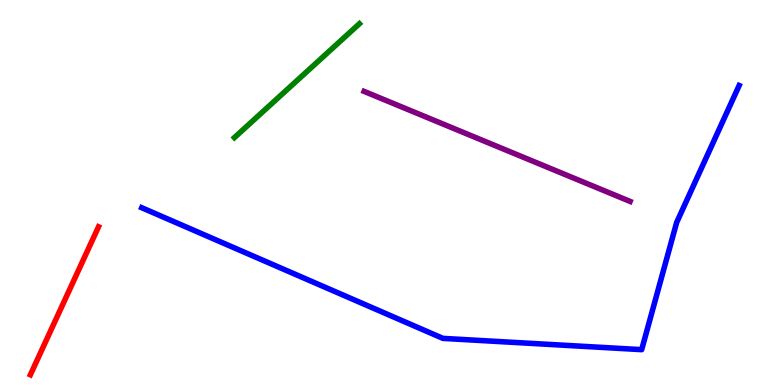[{'lines': ['blue', 'red'], 'intersections': []}, {'lines': ['green', 'red'], 'intersections': []}, {'lines': ['purple', 'red'], 'intersections': []}, {'lines': ['blue', 'green'], 'intersections': []}, {'lines': ['blue', 'purple'], 'intersections': []}, {'lines': ['green', 'purple'], 'intersections': []}]